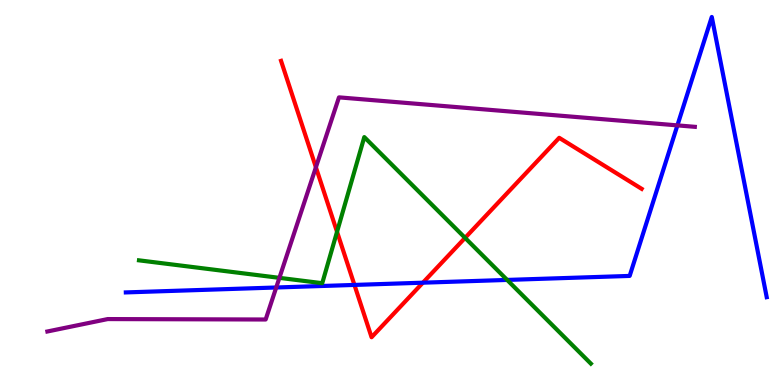[{'lines': ['blue', 'red'], 'intersections': [{'x': 4.57, 'y': 2.6}, {'x': 5.46, 'y': 2.66}]}, {'lines': ['green', 'red'], 'intersections': [{'x': 4.35, 'y': 3.98}, {'x': 6.0, 'y': 3.82}]}, {'lines': ['purple', 'red'], 'intersections': [{'x': 4.08, 'y': 5.66}]}, {'lines': ['blue', 'green'], 'intersections': [{'x': 6.54, 'y': 2.73}]}, {'lines': ['blue', 'purple'], 'intersections': [{'x': 3.56, 'y': 2.53}, {'x': 8.74, 'y': 6.74}]}, {'lines': ['green', 'purple'], 'intersections': [{'x': 3.61, 'y': 2.78}]}]